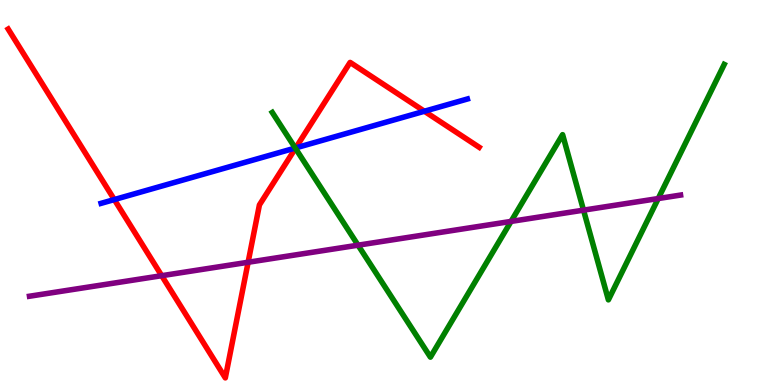[{'lines': ['blue', 'red'], 'intersections': [{'x': 1.48, 'y': 4.82}, {'x': 3.82, 'y': 6.16}, {'x': 5.48, 'y': 7.11}]}, {'lines': ['green', 'red'], 'intersections': [{'x': 3.81, 'y': 6.15}]}, {'lines': ['purple', 'red'], 'intersections': [{'x': 2.09, 'y': 2.84}, {'x': 3.2, 'y': 3.19}]}, {'lines': ['blue', 'green'], 'intersections': [{'x': 3.81, 'y': 6.16}]}, {'lines': ['blue', 'purple'], 'intersections': []}, {'lines': ['green', 'purple'], 'intersections': [{'x': 4.62, 'y': 3.63}, {'x': 6.59, 'y': 4.25}, {'x': 7.53, 'y': 4.54}, {'x': 8.49, 'y': 4.84}]}]